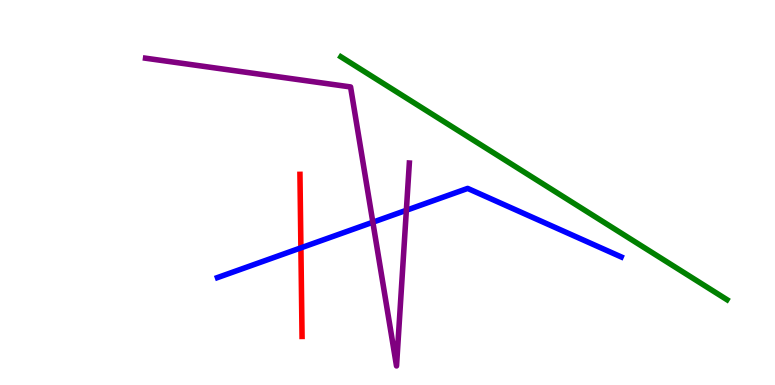[{'lines': ['blue', 'red'], 'intersections': [{'x': 3.88, 'y': 3.56}]}, {'lines': ['green', 'red'], 'intersections': []}, {'lines': ['purple', 'red'], 'intersections': []}, {'lines': ['blue', 'green'], 'intersections': []}, {'lines': ['blue', 'purple'], 'intersections': [{'x': 4.81, 'y': 4.23}, {'x': 5.24, 'y': 4.54}]}, {'lines': ['green', 'purple'], 'intersections': []}]